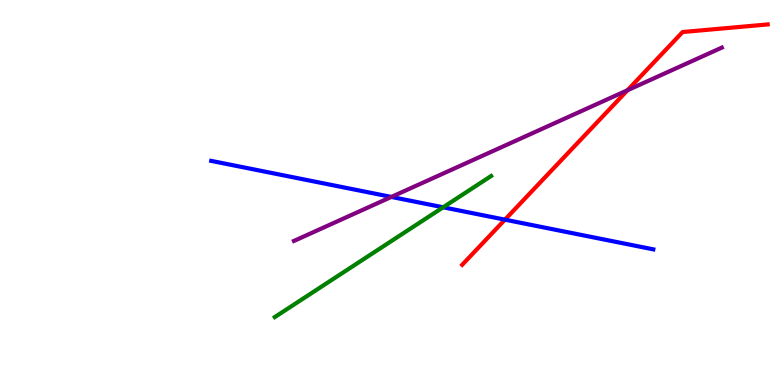[{'lines': ['blue', 'red'], 'intersections': [{'x': 6.52, 'y': 4.29}]}, {'lines': ['green', 'red'], 'intersections': []}, {'lines': ['purple', 'red'], 'intersections': [{'x': 8.1, 'y': 7.66}]}, {'lines': ['blue', 'green'], 'intersections': [{'x': 5.72, 'y': 4.62}]}, {'lines': ['blue', 'purple'], 'intersections': [{'x': 5.05, 'y': 4.88}]}, {'lines': ['green', 'purple'], 'intersections': []}]